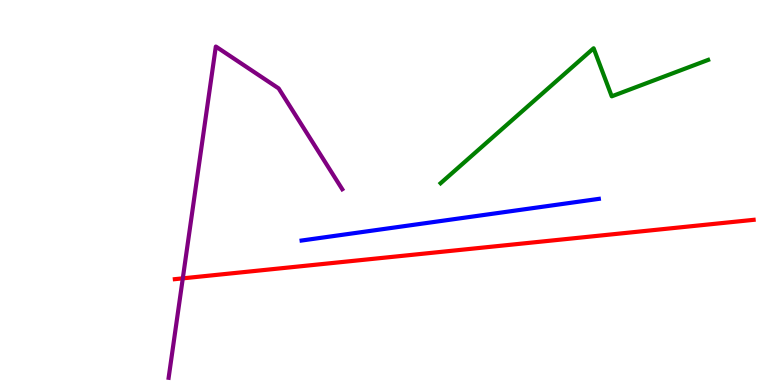[{'lines': ['blue', 'red'], 'intersections': []}, {'lines': ['green', 'red'], 'intersections': []}, {'lines': ['purple', 'red'], 'intersections': [{'x': 2.36, 'y': 2.77}]}, {'lines': ['blue', 'green'], 'intersections': []}, {'lines': ['blue', 'purple'], 'intersections': []}, {'lines': ['green', 'purple'], 'intersections': []}]